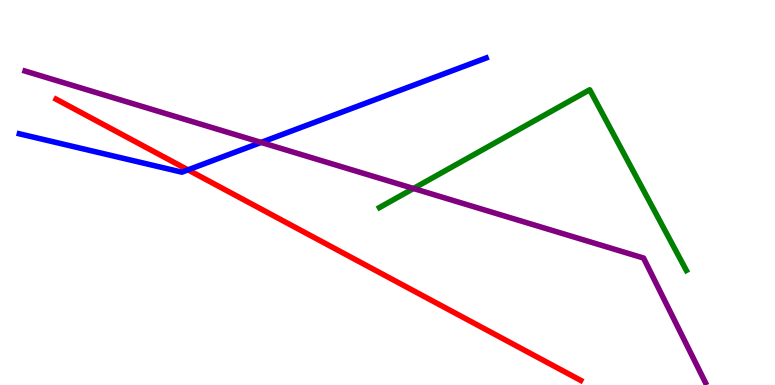[{'lines': ['blue', 'red'], 'intersections': [{'x': 2.43, 'y': 5.59}]}, {'lines': ['green', 'red'], 'intersections': []}, {'lines': ['purple', 'red'], 'intersections': []}, {'lines': ['blue', 'green'], 'intersections': []}, {'lines': ['blue', 'purple'], 'intersections': [{'x': 3.37, 'y': 6.3}]}, {'lines': ['green', 'purple'], 'intersections': [{'x': 5.34, 'y': 5.1}]}]